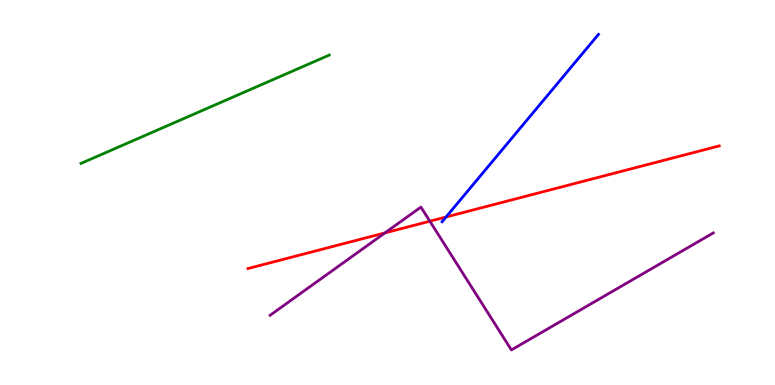[{'lines': ['blue', 'red'], 'intersections': [{'x': 5.76, 'y': 4.36}]}, {'lines': ['green', 'red'], 'intersections': []}, {'lines': ['purple', 'red'], 'intersections': [{'x': 4.97, 'y': 3.95}, {'x': 5.55, 'y': 4.25}]}, {'lines': ['blue', 'green'], 'intersections': []}, {'lines': ['blue', 'purple'], 'intersections': []}, {'lines': ['green', 'purple'], 'intersections': []}]